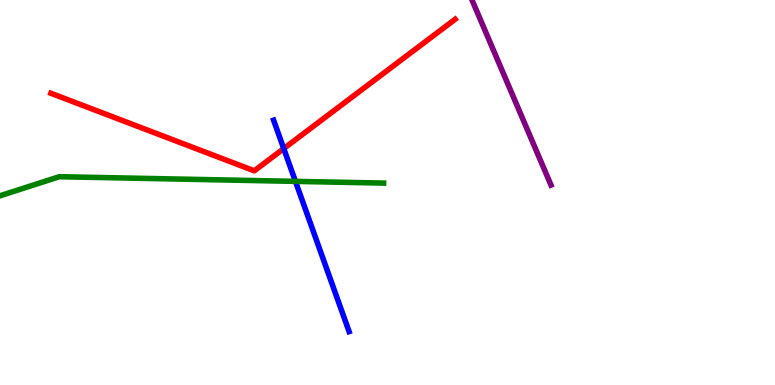[{'lines': ['blue', 'red'], 'intersections': [{'x': 3.66, 'y': 6.14}]}, {'lines': ['green', 'red'], 'intersections': []}, {'lines': ['purple', 'red'], 'intersections': []}, {'lines': ['blue', 'green'], 'intersections': [{'x': 3.81, 'y': 5.29}]}, {'lines': ['blue', 'purple'], 'intersections': []}, {'lines': ['green', 'purple'], 'intersections': []}]